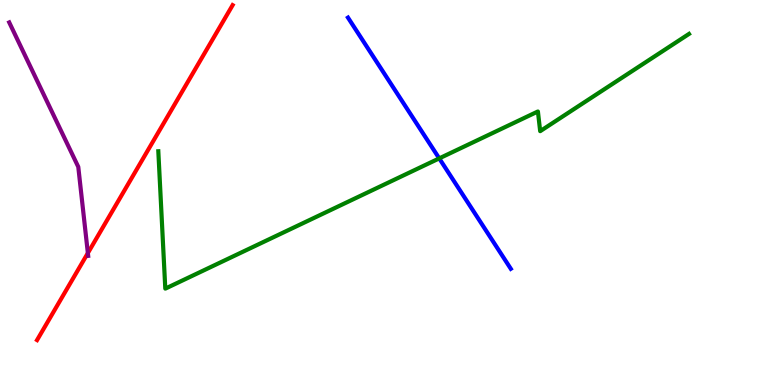[{'lines': ['blue', 'red'], 'intersections': []}, {'lines': ['green', 'red'], 'intersections': []}, {'lines': ['purple', 'red'], 'intersections': [{'x': 1.13, 'y': 3.43}]}, {'lines': ['blue', 'green'], 'intersections': [{'x': 5.67, 'y': 5.89}]}, {'lines': ['blue', 'purple'], 'intersections': []}, {'lines': ['green', 'purple'], 'intersections': []}]